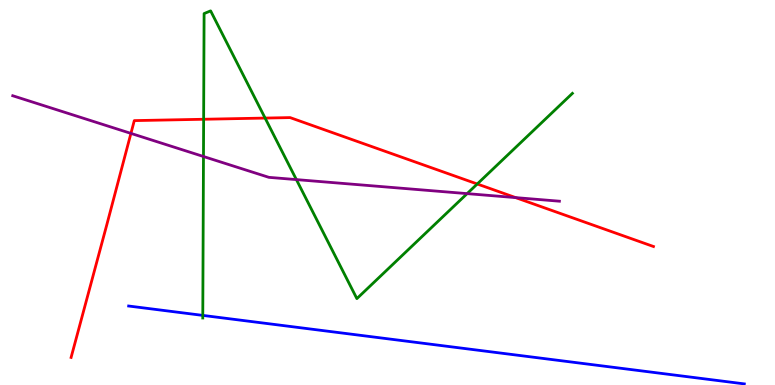[{'lines': ['blue', 'red'], 'intersections': []}, {'lines': ['green', 'red'], 'intersections': [{'x': 2.63, 'y': 6.9}, {'x': 3.42, 'y': 6.93}, {'x': 6.16, 'y': 5.22}]}, {'lines': ['purple', 'red'], 'intersections': [{'x': 1.69, 'y': 6.54}, {'x': 6.65, 'y': 4.87}]}, {'lines': ['blue', 'green'], 'intersections': [{'x': 2.62, 'y': 1.81}]}, {'lines': ['blue', 'purple'], 'intersections': []}, {'lines': ['green', 'purple'], 'intersections': [{'x': 2.63, 'y': 5.93}, {'x': 3.82, 'y': 5.33}, {'x': 6.03, 'y': 4.97}]}]